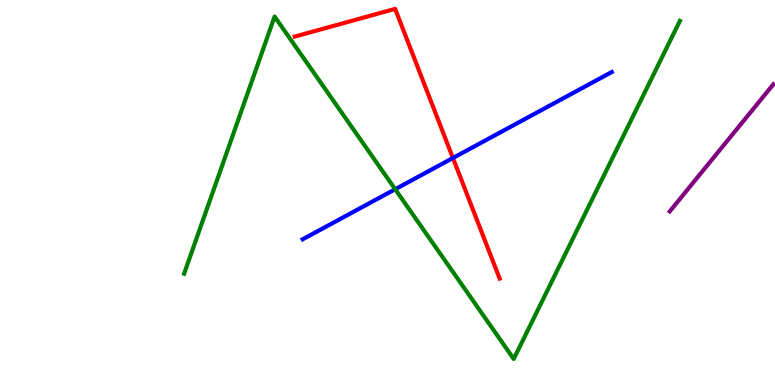[{'lines': ['blue', 'red'], 'intersections': [{'x': 5.84, 'y': 5.9}]}, {'lines': ['green', 'red'], 'intersections': []}, {'lines': ['purple', 'red'], 'intersections': []}, {'lines': ['blue', 'green'], 'intersections': [{'x': 5.1, 'y': 5.08}]}, {'lines': ['blue', 'purple'], 'intersections': []}, {'lines': ['green', 'purple'], 'intersections': []}]